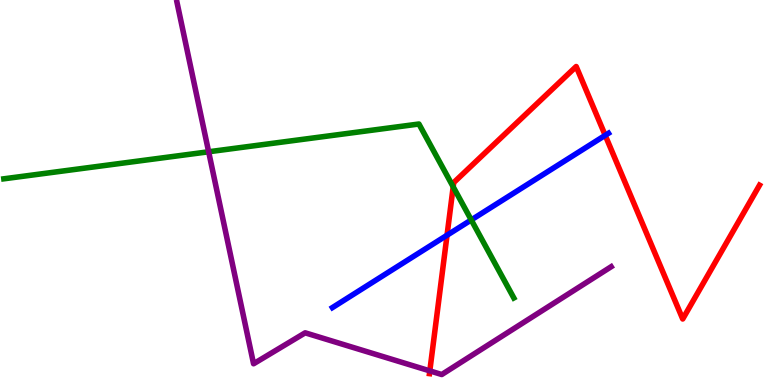[{'lines': ['blue', 'red'], 'intersections': [{'x': 5.77, 'y': 3.89}, {'x': 7.81, 'y': 6.48}]}, {'lines': ['green', 'red'], 'intersections': [{'x': 5.85, 'y': 5.15}]}, {'lines': ['purple', 'red'], 'intersections': [{'x': 5.55, 'y': 0.367}]}, {'lines': ['blue', 'green'], 'intersections': [{'x': 6.08, 'y': 4.29}]}, {'lines': ['blue', 'purple'], 'intersections': []}, {'lines': ['green', 'purple'], 'intersections': [{'x': 2.69, 'y': 6.06}]}]